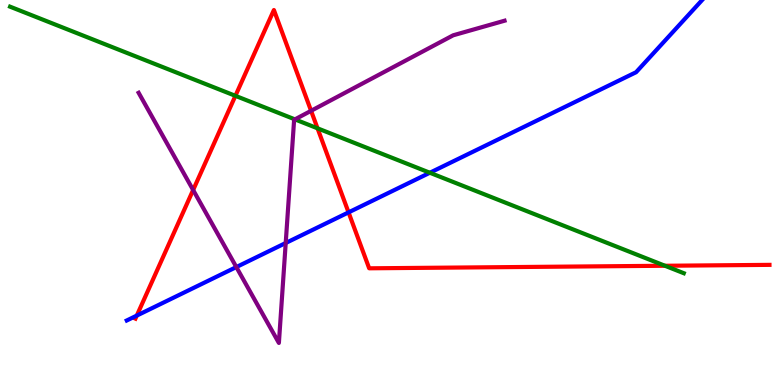[{'lines': ['blue', 'red'], 'intersections': [{'x': 1.77, 'y': 1.8}, {'x': 4.5, 'y': 4.48}]}, {'lines': ['green', 'red'], 'intersections': [{'x': 3.04, 'y': 7.51}, {'x': 4.1, 'y': 6.67}, {'x': 8.58, 'y': 3.1}]}, {'lines': ['purple', 'red'], 'intersections': [{'x': 2.49, 'y': 5.06}, {'x': 4.01, 'y': 7.12}]}, {'lines': ['blue', 'green'], 'intersections': [{'x': 5.55, 'y': 5.51}]}, {'lines': ['blue', 'purple'], 'intersections': [{'x': 3.05, 'y': 3.06}, {'x': 3.69, 'y': 3.69}]}, {'lines': ['green', 'purple'], 'intersections': [{'x': 3.81, 'y': 6.9}]}]